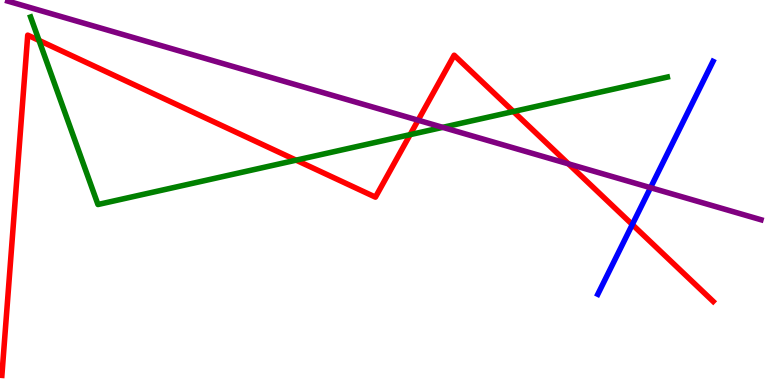[{'lines': ['blue', 'red'], 'intersections': [{'x': 8.16, 'y': 4.17}]}, {'lines': ['green', 'red'], 'intersections': [{'x': 0.503, 'y': 8.95}, {'x': 3.82, 'y': 5.84}, {'x': 5.29, 'y': 6.5}, {'x': 6.62, 'y': 7.1}]}, {'lines': ['purple', 'red'], 'intersections': [{'x': 5.4, 'y': 6.88}, {'x': 7.33, 'y': 5.74}]}, {'lines': ['blue', 'green'], 'intersections': []}, {'lines': ['blue', 'purple'], 'intersections': [{'x': 8.39, 'y': 5.13}]}, {'lines': ['green', 'purple'], 'intersections': [{'x': 5.71, 'y': 6.69}]}]